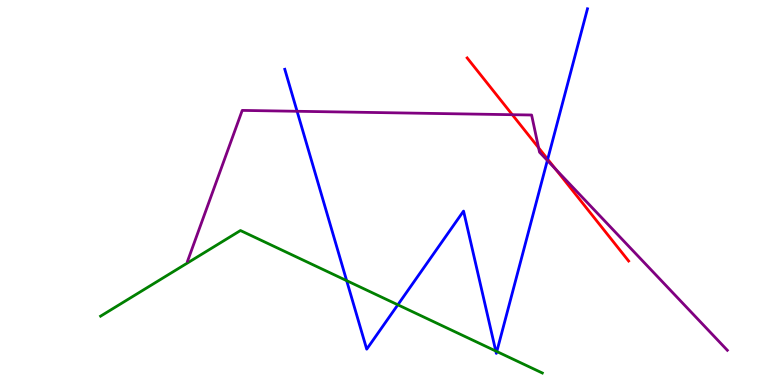[{'lines': ['blue', 'red'], 'intersections': [{'x': 7.07, 'y': 5.86}]}, {'lines': ['green', 'red'], 'intersections': []}, {'lines': ['purple', 'red'], 'intersections': [{'x': 6.61, 'y': 7.02}, {'x': 6.95, 'y': 6.16}, {'x': 7.17, 'y': 5.61}]}, {'lines': ['blue', 'green'], 'intersections': [{'x': 4.47, 'y': 2.71}, {'x': 5.13, 'y': 2.08}, {'x': 6.4, 'y': 0.882}, {'x': 6.41, 'y': 0.87}]}, {'lines': ['blue', 'purple'], 'intersections': [{'x': 3.83, 'y': 7.11}, {'x': 7.06, 'y': 5.83}]}, {'lines': ['green', 'purple'], 'intersections': []}]